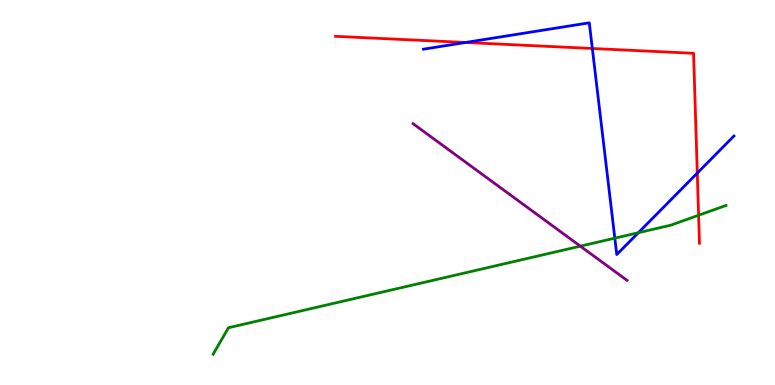[{'lines': ['blue', 'red'], 'intersections': [{'x': 6.01, 'y': 8.9}, {'x': 7.64, 'y': 8.74}, {'x': 9.0, 'y': 5.5}]}, {'lines': ['green', 'red'], 'intersections': [{'x': 9.01, 'y': 4.41}]}, {'lines': ['purple', 'red'], 'intersections': []}, {'lines': ['blue', 'green'], 'intersections': [{'x': 7.93, 'y': 3.81}, {'x': 8.24, 'y': 3.96}]}, {'lines': ['blue', 'purple'], 'intersections': []}, {'lines': ['green', 'purple'], 'intersections': [{'x': 7.49, 'y': 3.61}]}]